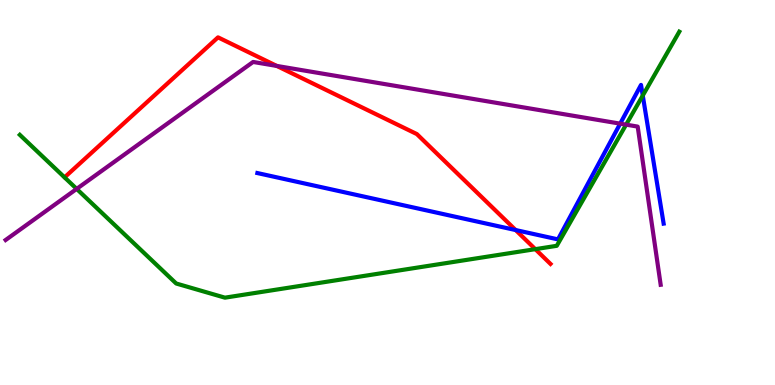[{'lines': ['blue', 'red'], 'intersections': [{'x': 6.65, 'y': 4.02}]}, {'lines': ['green', 'red'], 'intersections': [{'x': 6.91, 'y': 3.53}]}, {'lines': ['purple', 'red'], 'intersections': [{'x': 3.57, 'y': 8.29}]}, {'lines': ['blue', 'green'], 'intersections': [{'x': 8.29, 'y': 7.52}]}, {'lines': ['blue', 'purple'], 'intersections': [{'x': 8.0, 'y': 6.79}]}, {'lines': ['green', 'purple'], 'intersections': [{'x': 0.989, 'y': 5.09}, {'x': 8.08, 'y': 6.76}]}]